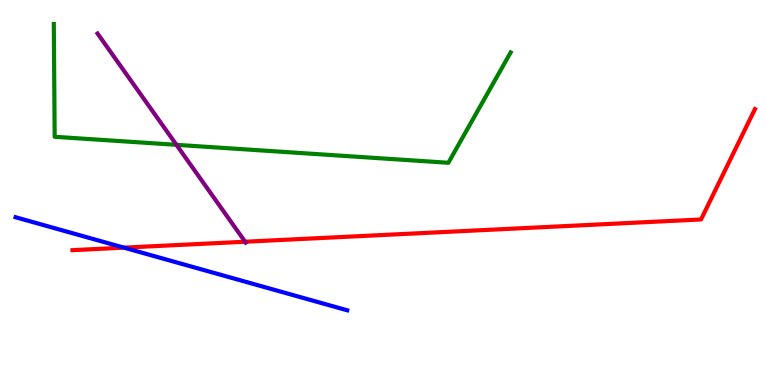[{'lines': ['blue', 'red'], 'intersections': [{'x': 1.6, 'y': 3.57}]}, {'lines': ['green', 'red'], 'intersections': []}, {'lines': ['purple', 'red'], 'intersections': [{'x': 3.16, 'y': 3.72}]}, {'lines': ['blue', 'green'], 'intersections': []}, {'lines': ['blue', 'purple'], 'intersections': []}, {'lines': ['green', 'purple'], 'intersections': [{'x': 2.28, 'y': 6.24}]}]